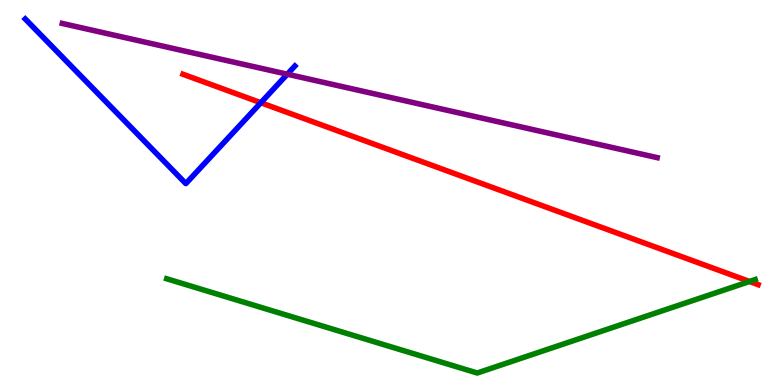[{'lines': ['blue', 'red'], 'intersections': [{'x': 3.37, 'y': 7.33}]}, {'lines': ['green', 'red'], 'intersections': [{'x': 9.67, 'y': 2.69}]}, {'lines': ['purple', 'red'], 'intersections': []}, {'lines': ['blue', 'green'], 'intersections': []}, {'lines': ['blue', 'purple'], 'intersections': [{'x': 3.71, 'y': 8.07}]}, {'lines': ['green', 'purple'], 'intersections': []}]